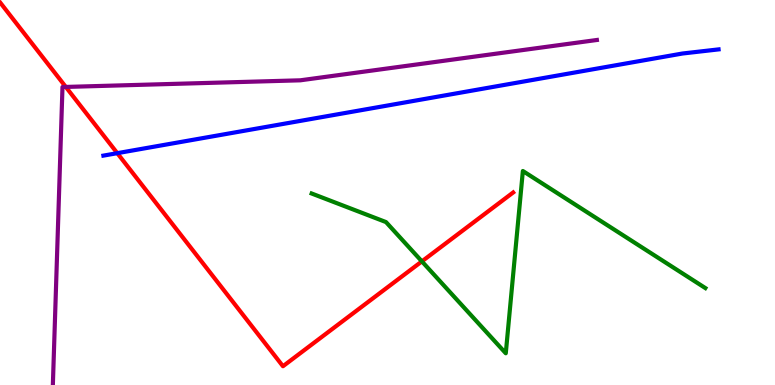[{'lines': ['blue', 'red'], 'intersections': [{'x': 1.51, 'y': 6.02}]}, {'lines': ['green', 'red'], 'intersections': [{'x': 5.44, 'y': 3.21}]}, {'lines': ['purple', 'red'], 'intersections': [{'x': 0.849, 'y': 7.74}]}, {'lines': ['blue', 'green'], 'intersections': []}, {'lines': ['blue', 'purple'], 'intersections': []}, {'lines': ['green', 'purple'], 'intersections': []}]